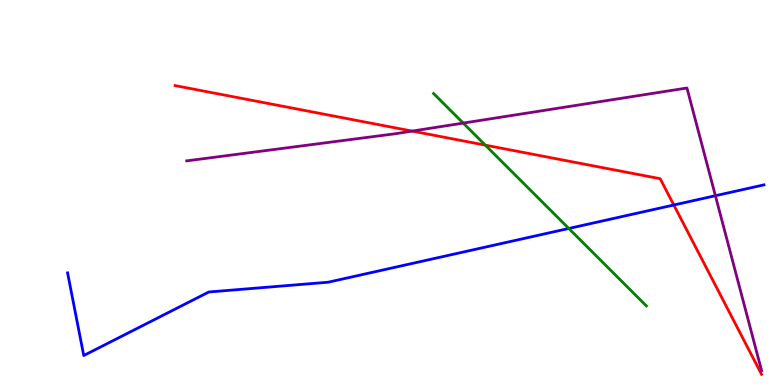[{'lines': ['blue', 'red'], 'intersections': [{'x': 8.69, 'y': 4.68}]}, {'lines': ['green', 'red'], 'intersections': [{'x': 6.26, 'y': 6.23}]}, {'lines': ['purple', 'red'], 'intersections': [{'x': 5.32, 'y': 6.59}]}, {'lines': ['blue', 'green'], 'intersections': [{'x': 7.34, 'y': 4.07}]}, {'lines': ['blue', 'purple'], 'intersections': [{'x': 9.23, 'y': 4.92}]}, {'lines': ['green', 'purple'], 'intersections': [{'x': 5.98, 'y': 6.8}]}]